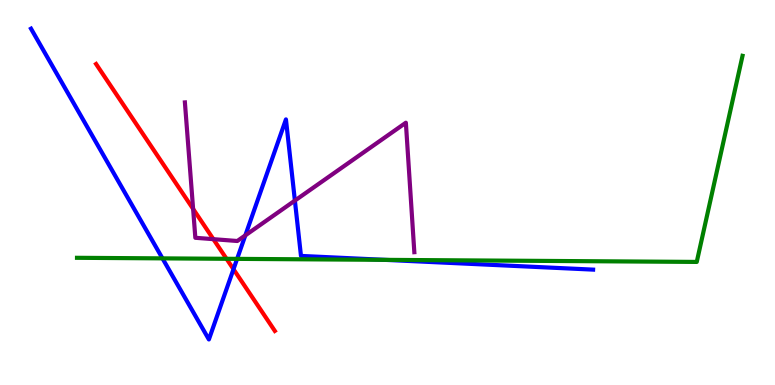[{'lines': ['blue', 'red'], 'intersections': [{'x': 3.01, 'y': 3.01}]}, {'lines': ['green', 'red'], 'intersections': [{'x': 2.92, 'y': 3.28}]}, {'lines': ['purple', 'red'], 'intersections': [{'x': 2.49, 'y': 4.57}, {'x': 2.75, 'y': 3.79}]}, {'lines': ['blue', 'green'], 'intersections': [{'x': 2.1, 'y': 3.29}, {'x': 3.06, 'y': 3.28}, {'x': 4.96, 'y': 3.25}]}, {'lines': ['blue', 'purple'], 'intersections': [{'x': 3.17, 'y': 3.89}, {'x': 3.8, 'y': 4.79}]}, {'lines': ['green', 'purple'], 'intersections': []}]